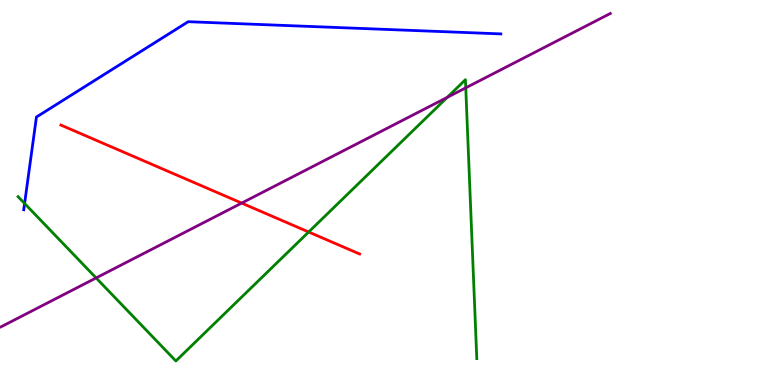[{'lines': ['blue', 'red'], 'intersections': []}, {'lines': ['green', 'red'], 'intersections': [{'x': 3.98, 'y': 3.97}]}, {'lines': ['purple', 'red'], 'intersections': [{'x': 3.12, 'y': 4.73}]}, {'lines': ['blue', 'green'], 'intersections': [{'x': 0.317, 'y': 4.72}]}, {'lines': ['blue', 'purple'], 'intersections': []}, {'lines': ['green', 'purple'], 'intersections': [{'x': 1.24, 'y': 2.78}, {'x': 5.77, 'y': 7.47}, {'x': 6.01, 'y': 7.72}]}]